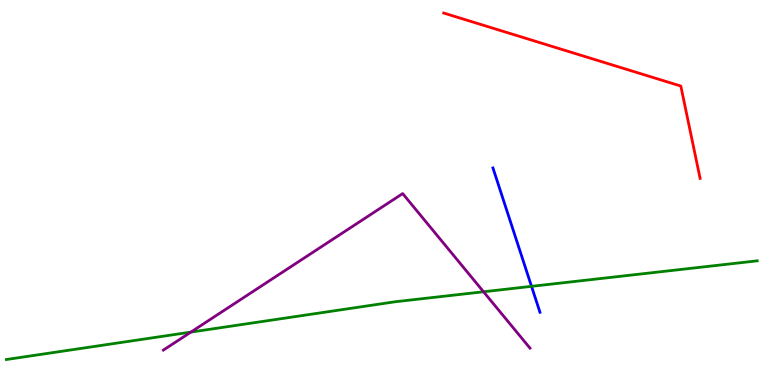[{'lines': ['blue', 'red'], 'intersections': []}, {'lines': ['green', 'red'], 'intersections': []}, {'lines': ['purple', 'red'], 'intersections': []}, {'lines': ['blue', 'green'], 'intersections': [{'x': 6.86, 'y': 2.56}]}, {'lines': ['blue', 'purple'], 'intersections': []}, {'lines': ['green', 'purple'], 'intersections': [{'x': 2.46, 'y': 1.37}, {'x': 6.24, 'y': 2.42}]}]